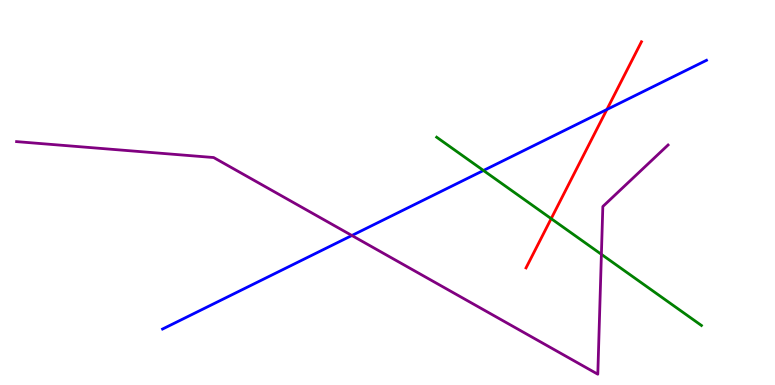[{'lines': ['blue', 'red'], 'intersections': [{'x': 7.83, 'y': 7.16}]}, {'lines': ['green', 'red'], 'intersections': [{'x': 7.11, 'y': 4.32}]}, {'lines': ['purple', 'red'], 'intersections': []}, {'lines': ['blue', 'green'], 'intersections': [{'x': 6.24, 'y': 5.57}]}, {'lines': ['blue', 'purple'], 'intersections': [{'x': 4.54, 'y': 3.88}]}, {'lines': ['green', 'purple'], 'intersections': [{'x': 7.76, 'y': 3.39}]}]